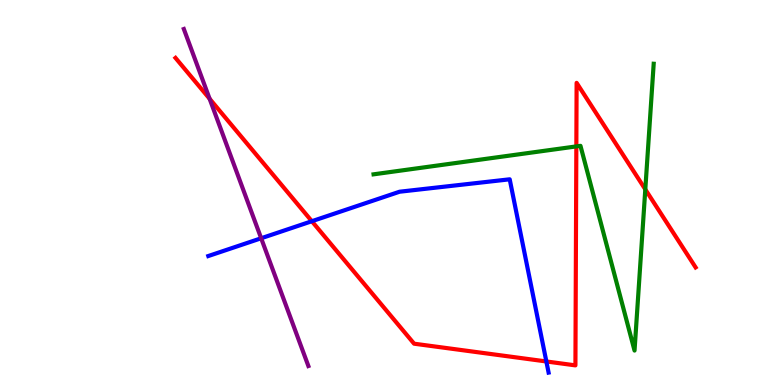[{'lines': ['blue', 'red'], 'intersections': [{'x': 4.02, 'y': 4.25}, {'x': 7.05, 'y': 0.611}]}, {'lines': ['green', 'red'], 'intersections': [{'x': 7.44, 'y': 6.2}, {'x': 8.33, 'y': 5.08}]}, {'lines': ['purple', 'red'], 'intersections': [{'x': 2.7, 'y': 7.43}]}, {'lines': ['blue', 'green'], 'intersections': []}, {'lines': ['blue', 'purple'], 'intersections': [{'x': 3.37, 'y': 3.81}]}, {'lines': ['green', 'purple'], 'intersections': []}]